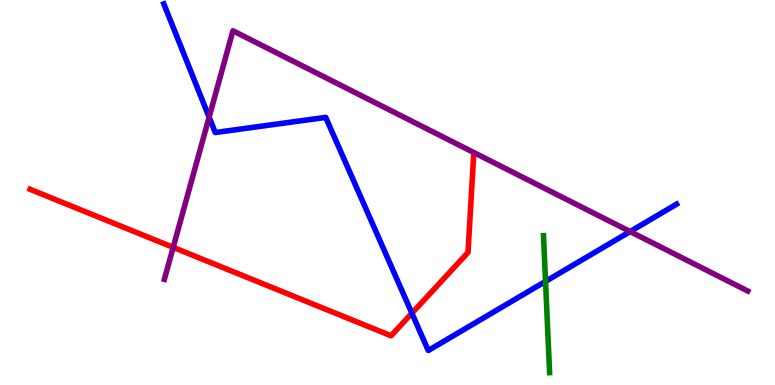[{'lines': ['blue', 'red'], 'intersections': [{'x': 5.31, 'y': 1.86}]}, {'lines': ['green', 'red'], 'intersections': []}, {'lines': ['purple', 'red'], 'intersections': [{'x': 2.23, 'y': 3.57}]}, {'lines': ['blue', 'green'], 'intersections': [{'x': 7.04, 'y': 2.69}]}, {'lines': ['blue', 'purple'], 'intersections': [{'x': 2.7, 'y': 6.96}, {'x': 8.13, 'y': 3.99}]}, {'lines': ['green', 'purple'], 'intersections': []}]